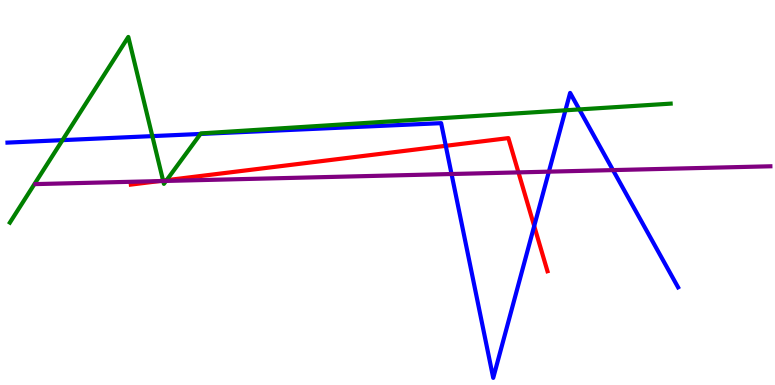[{'lines': ['blue', 'red'], 'intersections': [{'x': 5.75, 'y': 6.21}, {'x': 6.89, 'y': 4.13}]}, {'lines': ['green', 'red'], 'intersections': [{'x': 2.1, 'y': 5.31}, {'x': 2.15, 'y': 5.32}]}, {'lines': ['purple', 'red'], 'intersections': [{'x': 2.05, 'y': 5.3}, {'x': 6.69, 'y': 5.52}]}, {'lines': ['blue', 'green'], 'intersections': [{'x': 0.806, 'y': 6.36}, {'x': 1.97, 'y': 6.46}, {'x': 2.59, 'y': 6.52}, {'x': 7.3, 'y': 7.13}, {'x': 7.47, 'y': 7.16}]}, {'lines': ['blue', 'purple'], 'intersections': [{'x': 5.83, 'y': 5.48}, {'x': 7.08, 'y': 5.54}, {'x': 7.91, 'y': 5.58}]}, {'lines': ['green', 'purple'], 'intersections': [{'x': 2.11, 'y': 5.3}, {'x': 2.14, 'y': 5.3}]}]